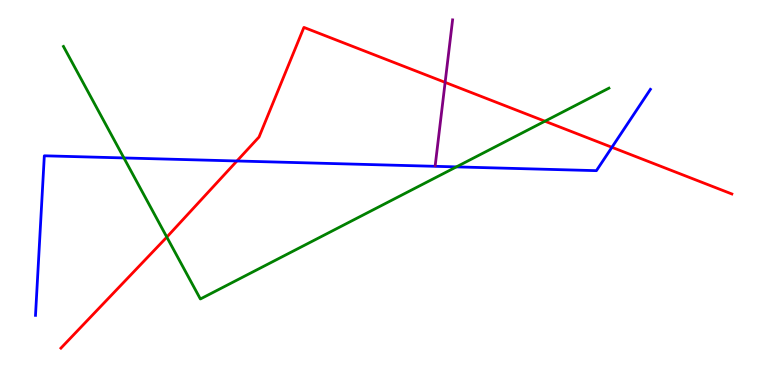[{'lines': ['blue', 'red'], 'intersections': [{'x': 3.06, 'y': 5.82}, {'x': 7.9, 'y': 6.17}]}, {'lines': ['green', 'red'], 'intersections': [{'x': 2.15, 'y': 3.84}, {'x': 7.03, 'y': 6.85}]}, {'lines': ['purple', 'red'], 'intersections': [{'x': 5.74, 'y': 7.86}]}, {'lines': ['blue', 'green'], 'intersections': [{'x': 1.6, 'y': 5.9}, {'x': 5.89, 'y': 5.67}]}, {'lines': ['blue', 'purple'], 'intersections': []}, {'lines': ['green', 'purple'], 'intersections': []}]